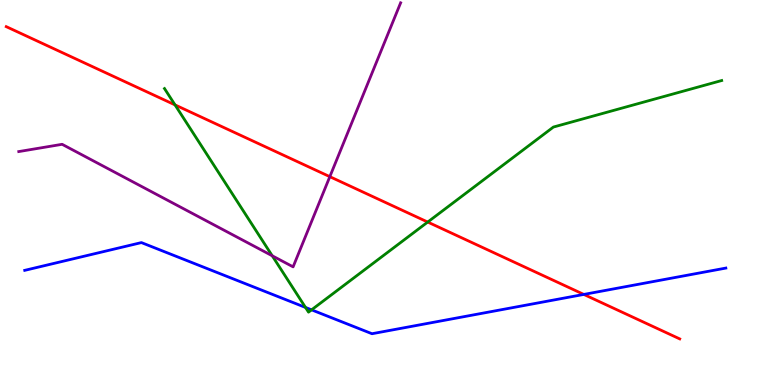[{'lines': ['blue', 'red'], 'intersections': [{'x': 7.53, 'y': 2.35}]}, {'lines': ['green', 'red'], 'intersections': [{'x': 2.26, 'y': 7.28}, {'x': 5.52, 'y': 4.23}]}, {'lines': ['purple', 'red'], 'intersections': [{'x': 4.26, 'y': 5.41}]}, {'lines': ['blue', 'green'], 'intersections': [{'x': 3.94, 'y': 2.01}, {'x': 4.02, 'y': 1.95}]}, {'lines': ['blue', 'purple'], 'intersections': []}, {'lines': ['green', 'purple'], 'intersections': [{'x': 3.51, 'y': 3.36}]}]